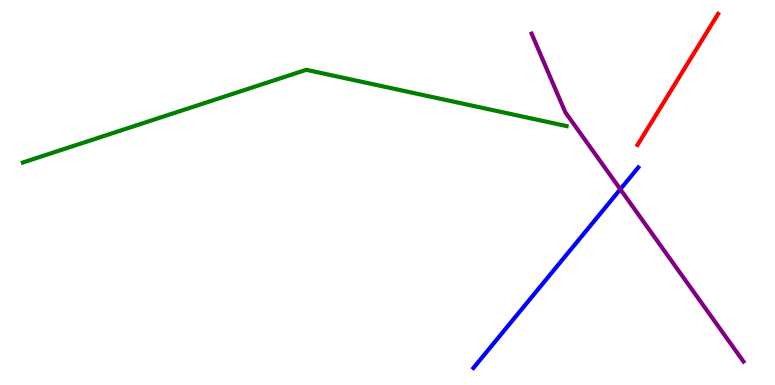[{'lines': ['blue', 'red'], 'intersections': []}, {'lines': ['green', 'red'], 'intersections': []}, {'lines': ['purple', 'red'], 'intersections': []}, {'lines': ['blue', 'green'], 'intersections': []}, {'lines': ['blue', 'purple'], 'intersections': [{'x': 8.0, 'y': 5.08}]}, {'lines': ['green', 'purple'], 'intersections': []}]